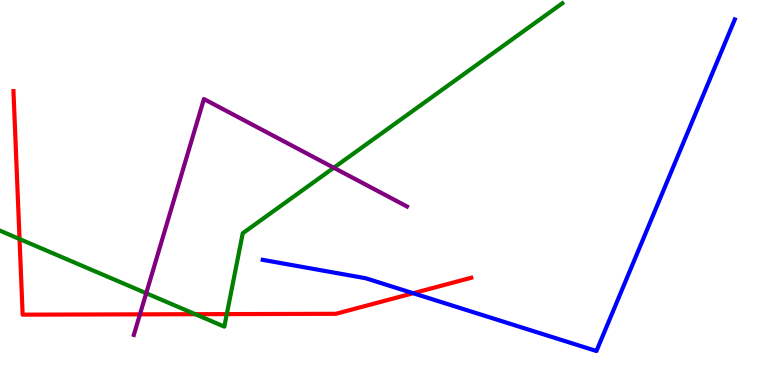[{'lines': ['blue', 'red'], 'intersections': [{'x': 5.33, 'y': 2.38}]}, {'lines': ['green', 'red'], 'intersections': [{'x': 0.252, 'y': 3.79}, {'x': 2.52, 'y': 1.84}, {'x': 2.93, 'y': 1.84}]}, {'lines': ['purple', 'red'], 'intersections': [{'x': 1.81, 'y': 1.84}]}, {'lines': ['blue', 'green'], 'intersections': []}, {'lines': ['blue', 'purple'], 'intersections': []}, {'lines': ['green', 'purple'], 'intersections': [{'x': 1.89, 'y': 2.38}, {'x': 4.31, 'y': 5.64}]}]